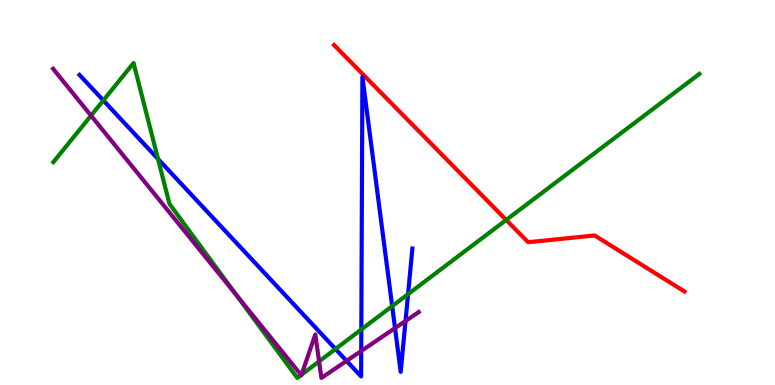[{'lines': ['blue', 'red'], 'intersections': []}, {'lines': ['green', 'red'], 'intersections': [{'x': 6.53, 'y': 4.29}]}, {'lines': ['purple', 'red'], 'intersections': []}, {'lines': ['blue', 'green'], 'intersections': [{'x': 1.33, 'y': 7.39}, {'x': 2.04, 'y': 5.87}, {'x': 4.33, 'y': 0.935}, {'x': 4.66, 'y': 1.44}, {'x': 5.06, 'y': 2.05}, {'x': 5.27, 'y': 2.36}]}, {'lines': ['blue', 'purple'], 'intersections': [{'x': 4.47, 'y': 0.627}, {'x': 4.66, 'y': 0.884}, {'x': 5.1, 'y': 1.48}, {'x': 5.23, 'y': 1.66}]}, {'lines': ['green', 'purple'], 'intersections': [{'x': 1.17, 'y': 7.0}, {'x': 3.06, 'y': 2.32}, {'x': 3.89, 'y': 0.26}, {'x': 3.89, 'y': 0.269}, {'x': 4.12, 'y': 0.613}]}]